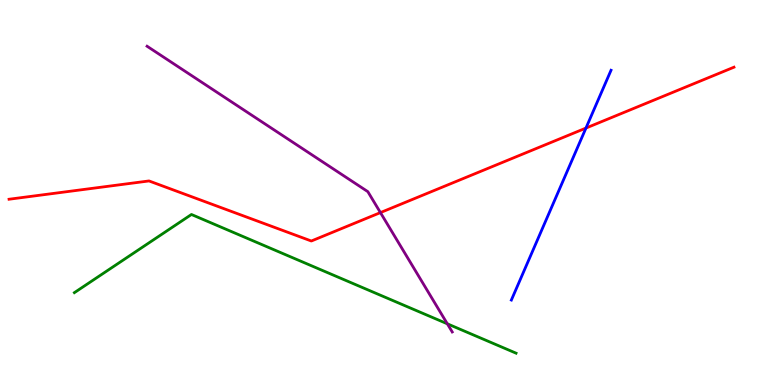[{'lines': ['blue', 'red'], 'intersections': [{'x': 7.56, 'y': 6.67}]}, {'lines': ['green', 'red'], 'intersections': []}, {'lines': ['purple', 'red'], 'intersections': [{'x': 4.91, 'y': 4.48}]}, {'lines': ['blue', 'green'], 'intersections': []}, {'lines': ['blue', 'purple'], 'intersections': []}, {'lines': ['green', 'purple'], 'intersections': [{'x': 5.77, 'y': 1.59}]}]